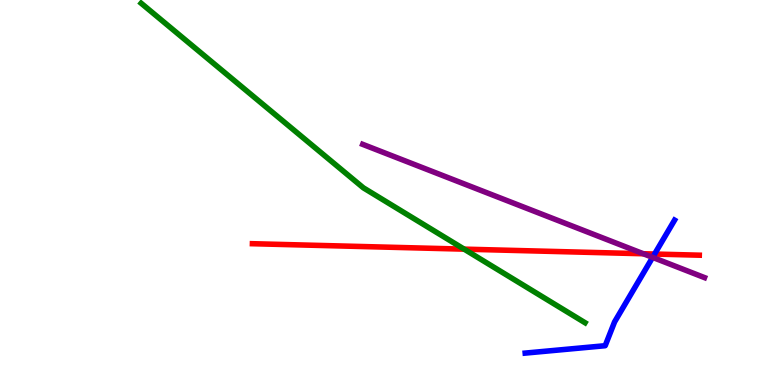[{'lines': ['blue', 'red'], 'intersections': [{'x': 8.45, 'y': 3.4}]}, {'lines': ['green', 'red'], 'intersections': [{'x': 5.99, 'y': 3.53}]}, {'lines': ['purple', 'red'], 'intersections': [{'x': 8.3, 'y': 3.41}]}, {'lines': ['blue', 'green'], 'intersections': []}, {'lines': ['blue', 'purple'], 'intersections': [{'x': 8.42, 'y': 3.32}]}, {'lines': ['green', 'purple'], 'intersections': []}]